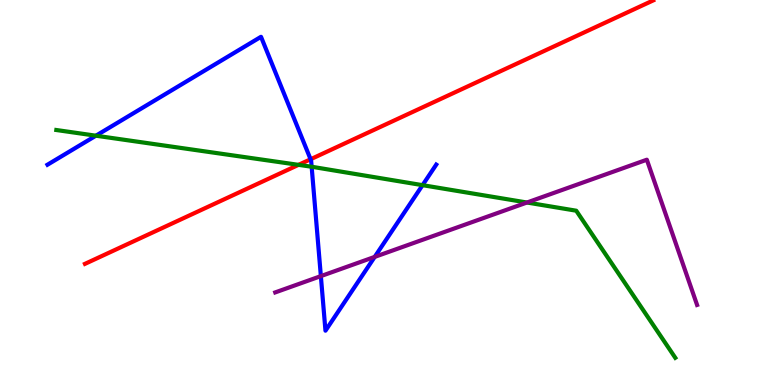[{'lines': ['blue', 'red'], 'intersections': [{'x': 4.01, 'y': 5.86}]}, {'lines': ['green', 'red'], 'intersections': [{'x': 3.85, 'y': 5.72}]}, {'lines': ['purple', 'red'], 'intersections': []}, {'lines': ['blue', 'green'], 'intersections': [{'x': 1.24, 'y': 6.48}, {'x': 4.02, 'y': 5.67}, {'x': 5.45, 'y': 5.19}]}, {'lines': ['blue', 'purple'], 'intersections': [{'x': 4.14, 'y': 2.83}, {'x': 4.83, 'y': 3.33}]}, {'lines': ['green', 'purple'], 'intersections': [{'x': 6.8, 'y': 4.74}]}]